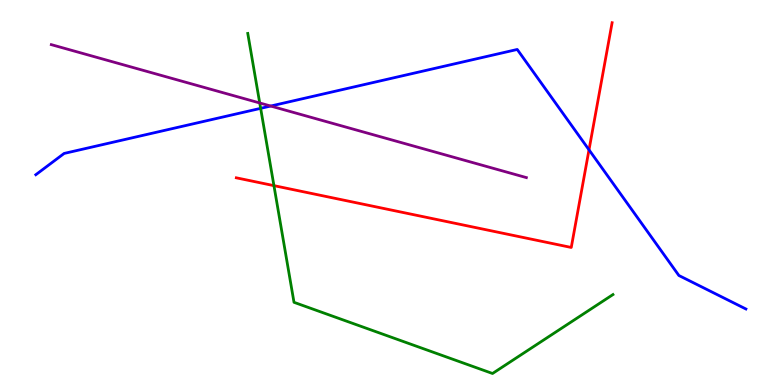[{'lines': ['blue', 'red'], 'intersections': [{'x': 7.6, 'y': 6.11}]}, {'lines': ['green', 'red'], 'intersections': [{'x': 3.53, 'y': 5.18}]}, {'lines': ['purple', 'red'], 'intersections': []}, {'lines': ['blue', 'green'], 'intersections': [{'x': 3.36, 'y': 7.19}]}, {'lines': ['blue', 'purple'], 'intersections': [{'x': 3.49, 'y': 7.25}]}, {'lines': ['green', 'purple'], 'intersections': [{'x': 3.35, 'y': 7.33}]}]